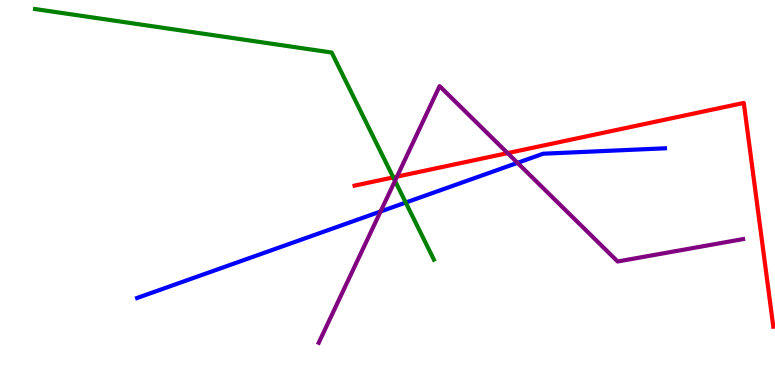[{'lines': ['blue', 'red'], 'intersections': []}, {'lines': ['green', 'red'], 'intersections': [{'x': 5.07, 'y': 5.39}]}, {'lines': ['purple', 'red'], 'intersections': [{'x': 5.12, 'y': 5.41}, {'x': 6.55, 'y': 6.02}]}, {'lines': ['blue', 'green'], 'intersections': [{'x': 5.24, 'y': 4.74}]}, {'lines': ['blue', 'purple'], 'intersections': [{'x': 4.91, 'y': 4.51}, {'x': 6.68, 'y': 5.77}]}, {'lines': ['green', 'purple'], 'intersections': [{'x': 5.1, 'y': 5.3}]}]